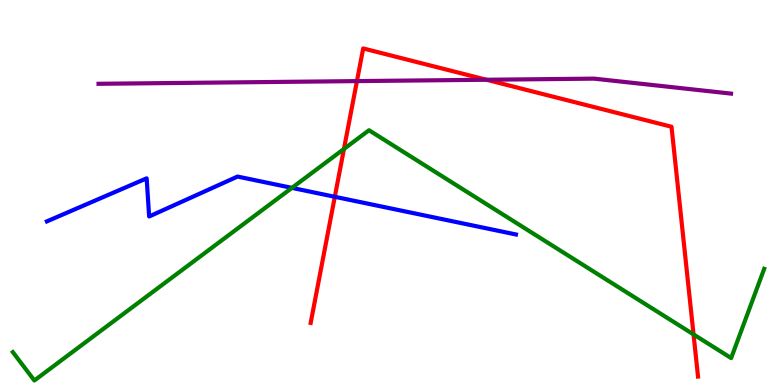[{'lines': ['blue', 'red'], 'intersections': [{'x': 4.32, 'y': 4.89}]}, {'lines': ['green', 'red'], 'intersections': [{'x': 4.44, 'y': 6.13}, {'x': 8.95, 'y': 1.31}]}, {'lines': ['purple', 'red'], 'intersections': [{'x': 4.61, 'y': 7.89}, {'x': 6.28, 'y': 7.93}]}, {'lines': ['blue', 'green'], 'intersections': [{'x': 3.77, 'y': 5.12}]}, {'lines': ['blue', 'purple'], 'intersections': []}, {'lines': ['green', 'purple'], 'intersections': []}]